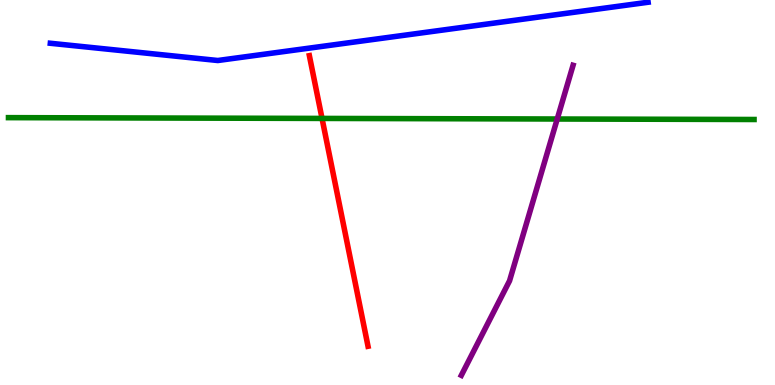[{'lines': ['blue', 'red'], 'intersections': []}, {'lines': ['green', 'red'], 'intersections': [{'x': 4.16, 'y': 6.92}]}, {'lines': ['purple', 'red'], 'intersections': []}, {'lines': ['blue', 'green'], 'intersections': []}, {'lines': ['blue', 'purple'], 'intersections': []}, {'lines': ['green', 'purple'], 'intersections': [{'x': 7.19, 'y': 6.91}]}]